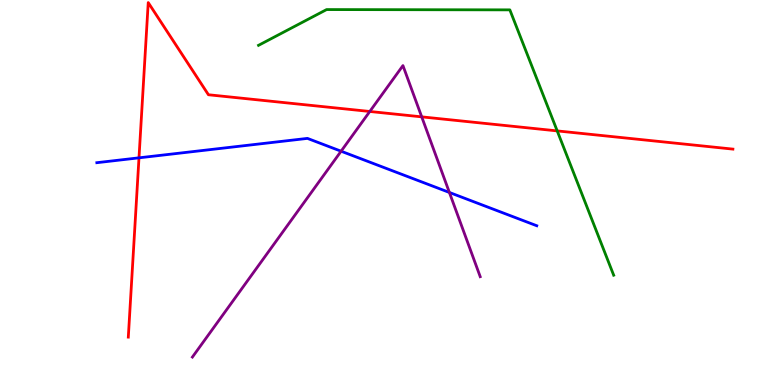[{'lines': ['blue', 'red'], 'intersections': [{'x': 1.79, 'y': 5.9}]}, {'lines': ['green', 'red'], 'intersections': [{'x': 7.19, 'y': 6.6}]}, {'lines': ['purple', 'red'], 'intersections': [{'x': 4.77, 'y': 7.1}, {'x': 5.44, 'y': 6.96}]}, {'lines': ['blue', 'green'], 'intersections': []}, {'lines': ['blue', 'purple'], 'intersections': [{'x': 4.4, 'y': 6.07}, {'x': 5.8, 'y': 5.0}]}, {'lines': ['green', 'purple'], 'intersections': []}]